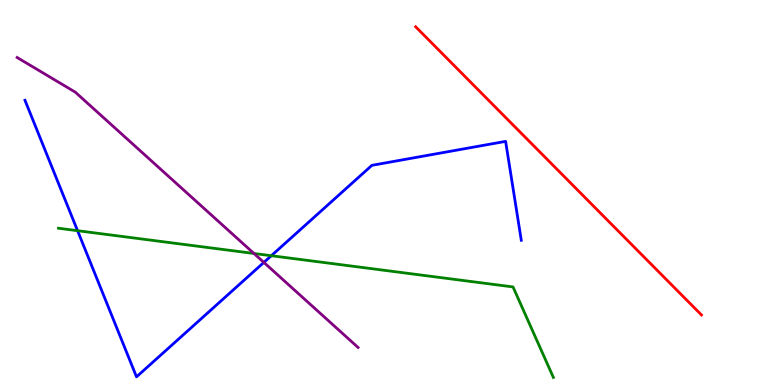[{'lines': ['blue', 'red'], 'intersections': []}, {'lines': ['green', 'red'], 'intersections': []}, {'lines': ['purple', 'red'], 'intersections': []}, {'lines': ['blue', 'green'], 'intersections': [{'x': 1.0, 'y': 4.01}, {'x': 3.5, 'y': 3.36}]}, {'lines': ['blue', 'purple'], 'intersections': [{'x': 3.4, 'y': 3.18}]}, {'lines': ['green', 'purple'], 'intersections': [{'x': 3.28, 'y': 3.42}]}]